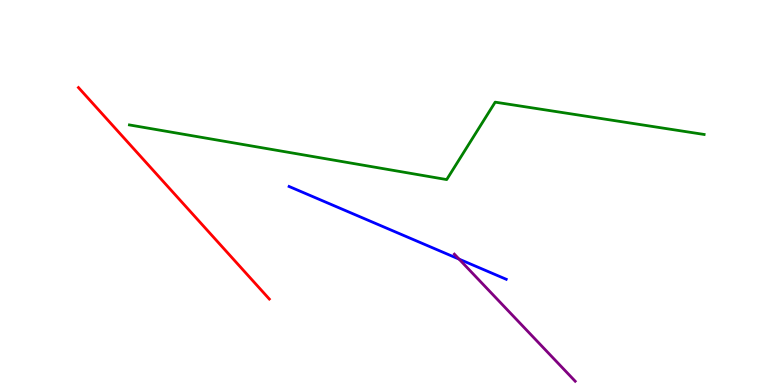[{'lines': ['blue', 'red'], 'intersections': []}, {'lines': ['green', 'red'], 'intersections': []}, {'lines': ['purple', 'red'], 'intersections': []}, {'lines': ['blue', 'green'], 'intersections': []}, {'lines': ['blue', 'purple'], 'intersections': [{'x': 5.92, 'y': 3.27}]}, {'lines': ['green', 'purple'], 'intersections': []}]